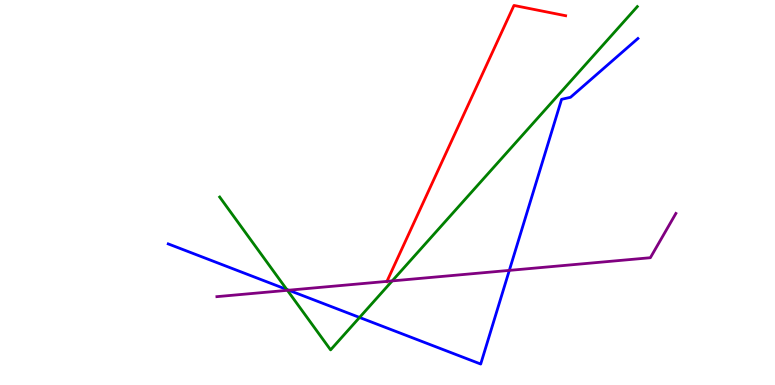[{'lines': ['blue', 'red'], 'intersections': []}, {'lines': ['green', 'red'], 'intersections': []}, {'lines': ['purple', 'red'], 'intersections': [{'x': 4.99, 'y': 2.69}]}, {'lines': ['blue', 'green'], 'intersections': [{'x': 3.7, 'y': 2.48}, {'x': 4.64, 'y': 1.75}]}, {'lines': ['blue', 'purple'], 'intersections': [{'x': 3.72, 'y': 2.46}, {'x': 6.57, 'y': 2.98}]}, {'lines': ['green', 'purple'], 'intersections': [{'x': 3.71, 'y': 2.46}, {'x': 5.06, 'y': 2.7}]}]